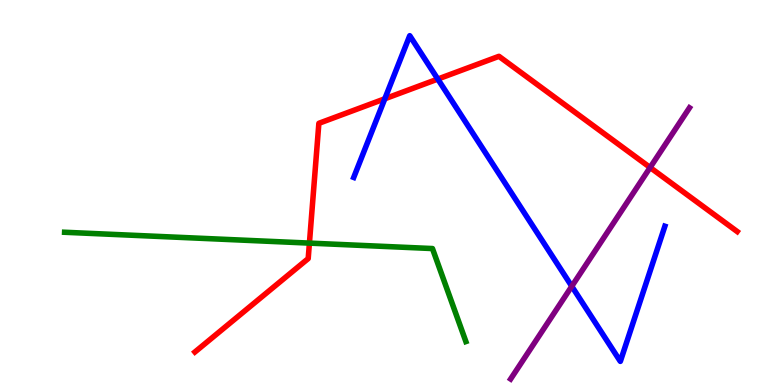[{'lines': ['blue', 'red'], 'intersections': [{'x': 4.97, 'y': 7.43}, {'x': 5.65, 'y': 7.95}]}, {'lines': ['green', 'red'], 'intersections': [{'x': 3.99, 'y': 3.69}]}, {'lines': ['purple', 'red'], 'intersections': [{'x': 8.39, 'y': 5.65}]}, {'lines': ['blue', 'green'], 'intersections': []}, {'lines': ['blue', 'purple'], 'intersections': [{'x': 7.38, 'y': 2.56}]}, {'lines': ['green', 'purple'], 'intersections': []}]